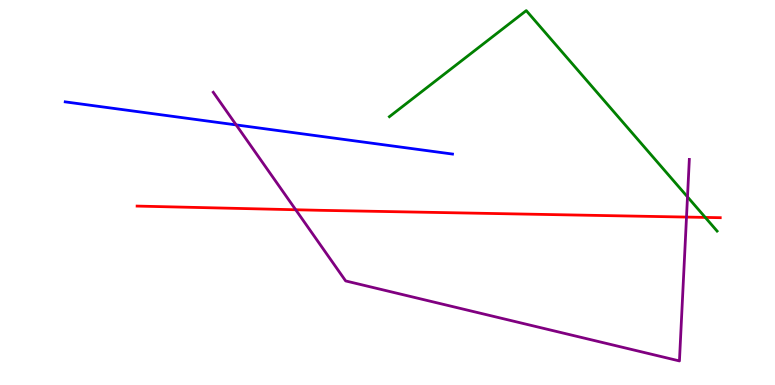[{'lines': ['blue', 'red'], 'intersections': []}, {'lines': ['green', 'red'], 'intersections': [{'x': 9.1, 'y': 4.35}]}, {'lines': ['purple', 'red'], 'intersections': [{'x': 3.82, 'y': 4.55}, {'x': 8.86, 'y': 4.36}]}, {'lines': ['blue', 'green'], 'intersections': []}, {'lines': ['blue', 'purple'], 'intersections': [{'x': 3.05, 'y': 6.76}]}, {'lines': ['green', 'purple'], 'intersections': [{'x': 8.87, 'y': 4.89}]}]